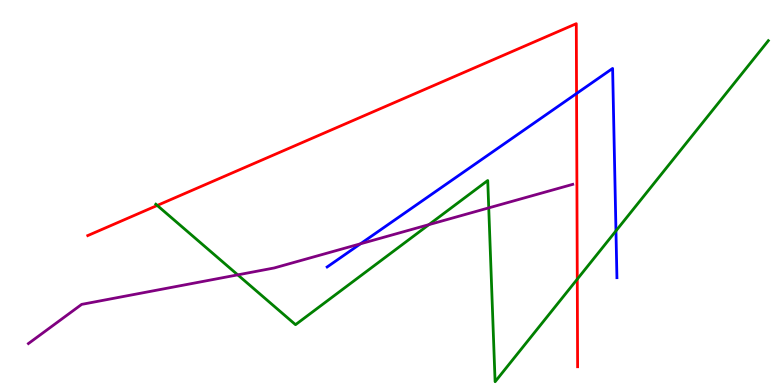[{'lines': ['blue', 'red'], 'intersections': [{'x': 7.44, 'y': 7.57}]}, {'lines': ['green', 'red'], 'intersections': [{'x': 2.03, 'y': 4.66}, {'x': 7.45, 'y': 2.75}]}, {'lines': ['purple', 'red'], 'intersections': []}, {'lines': ['blue', 'green'], 'intersections': [{'x': 7.95, 'y': 4.0}]}, {'lines': ['blue', 'purple'], 'intersections': [{'x': 4.65, 'y': 3.67}]}, {'lines': ['green', 'purple'], 'intersections': [{'x': 3.07, 'y': 2.86}, {'x': 5.53, 'y': 4.17}, {'x': 6.31, 'y': 4.6}]}]